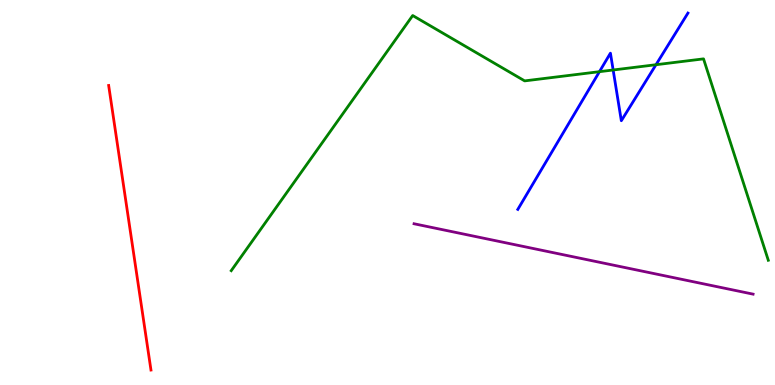[{'lines': ['blue', 'red'], 'intersections': []}, {'lines': ['green', 'red'], 'intersections': []}, {'lines': ['purple', 'red'], 'intersections': []}, {'lines': ['blue', 'green'], 'intersections': [{'x': 7.73, 'y': 8.14}, {'x': 7.91, 'y': 8.18}, {'x': 8.46, 'y': 8.32}]}, {'lines': ['blue', 'purple'], 'intersections': []}, {'lines': ['green', 'purple'], 'intersections': []}]